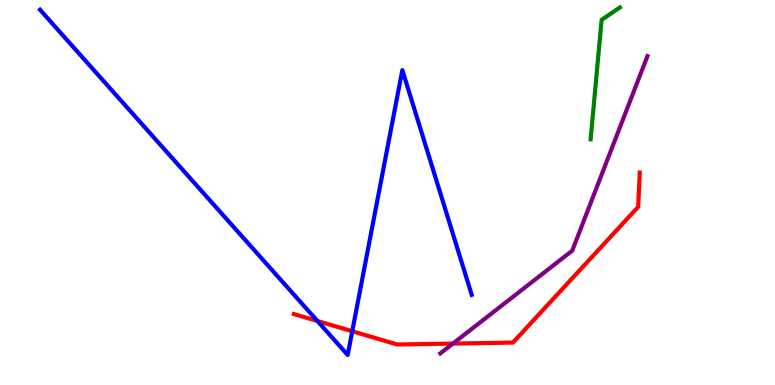[{'lines': ['blue', 'red'], 'intersections': [{'x': 4.1, 'y': 1.66}, {'x': 4.55, 'y': 1.4}]}, {'lines': ['green', 'red'], 'intersections': []}, {'lines': ['purple', 'red'], 'intersections': [{'x': 5.84, 'y': 1.08}]}, {'lines': ['blue', 'green'], 'intersections': []}, {'lines': ['blue', 'purple'], 'intersections': []}, {'lines': ['green', 'purple'], 'intersections': []}]